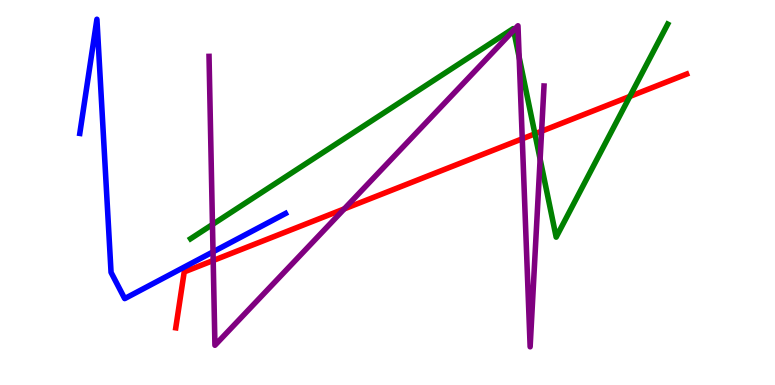[{'lines': ['blue', 'red'], 'intersections': []}, {'lines': ['green', 'red'], 'intersections': [{'x': 6.9, 'y': 6.52}, {'x': 8.13, 'y': 7.5}]}, {'lines': ['purple', 'red'], 'intersections': [{'x': 2.75, 'y': 3.23}, {'x': 4.44, 'y': 4.57}, {'x': 6.74, 'y': 6.39}, {'x': 6.99, 'y': 6.59}]}, {'lines': ['blue', 'green'], 'intersections': []}, {'lines': ['blue', 'purple'], 'intersections': [{'x': 2.75, 'y': 3.46}]}, {'lines': ['green', 'purple'], 'intersections': [{'x': 2.74, 'y': 4.17}, {'x': 6.63, 'y': 9.21}, {'x': 6.7, 'y': 8.51}, {'x': 6.97, 'y': 5.87}]}]